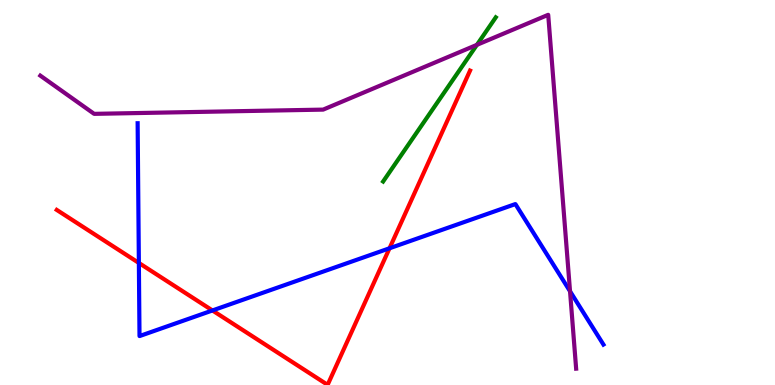[{'lines': ['blue', 'red'], 'intersections': [{'x': 1.79, 'y': 3.17}, {'x': 2.74, 'y': 1.94}, {'x': 5.03, 'y': 3.55}]}, {'lines': ['green', 'red'], 'intersections': []}, {'lines': ['purple', 'red'], 'intersections': []}, {'lines': ['blue', 'green'], 'intersections': []}, {'lines': ['blue', 'purple'], 'intersections': [{'x': 7.36, 'y': 2.43}]}, {'lines': ['green', 'purple'], 'intersections': [{'x': 6.15, 'y': 8.84}]}]